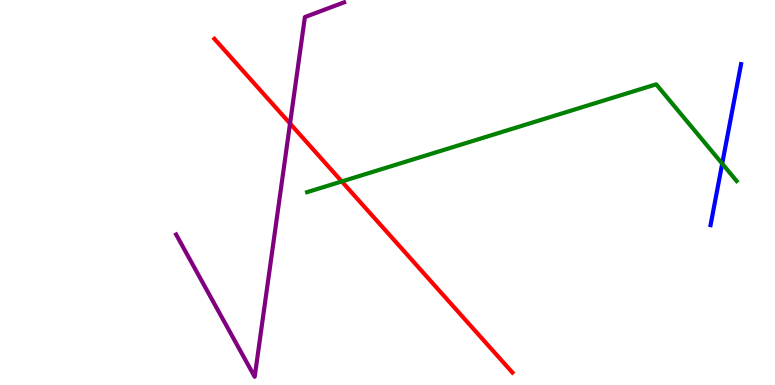[{'lines': ['blue', 'red'], 'intersections': []}, {'lines': ['green', 'red'], 'intersections': [{'x': 4.41, 'y': 5.29}]}, {'lines': ['purple', 'red'], 'intersections': [{'x': 3.74, 'y': 6.79}]}, {'lines': ['blue', 'green'], 'intersections': [{'x': 9.32, 'y': 5.75}]}, {'lines': ['blue', 'purple'], 'intersections': []}, {'lines': ['green', 'purple'], 'intersections': []}]